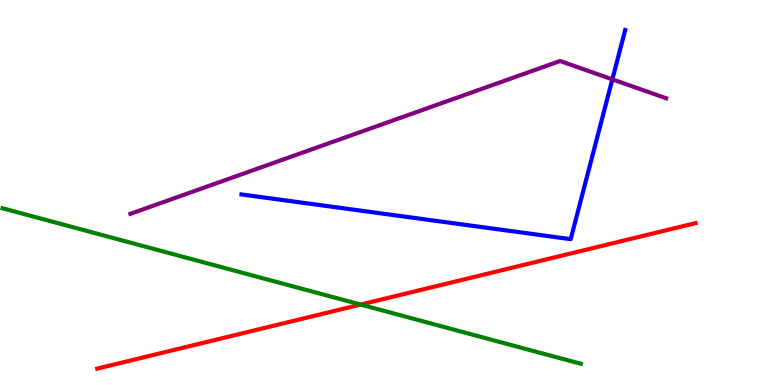[{'lines': ['blue', 'red'], 'intersections': []}, {'lines': ['green', 'red'], 'intersections': [{'x': 4.65, 'y': 2.09}]}, {'lines': ['purple', 'red'], 'intersections': []}, {'lines': ['blue', 'green'], 'intersections': []}, {'lines': ['blue', 'purple'], 'intersections': [{'x': 7.9, 'y': 7.94}]}, {'lines': ['green', 'purple'], 'intersections': []}]